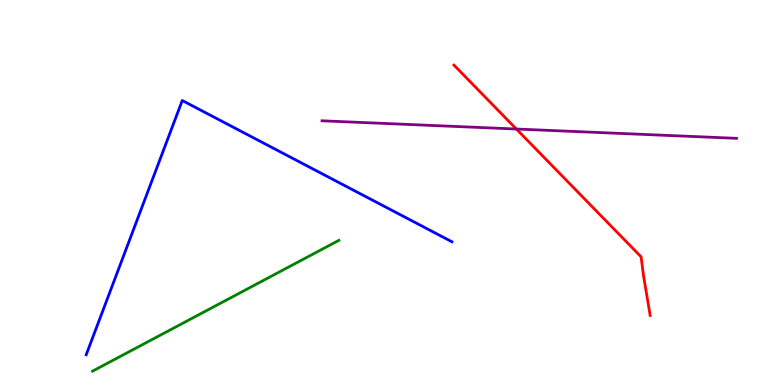[{'lines': ['blue', 'red'], 'intersections': []}, {'lines': ['green', 'red'], 'intersections': []}, {'lines': ['purple', 'red'], 'intersections': [{'x': 6.66, 'y': 6.65}]}, {'lines': ['blue', 'green'], 'intersections': []}, {'lines': ['blue', 'purple'], 'intersections': []}, {'lines': ['green', 'purple'], 'intersections': []}]